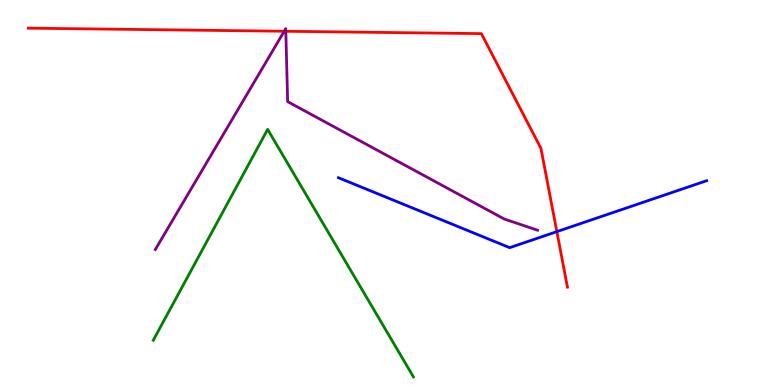[{'lines': ['blue', 'red'], 'intersections': [{'x': 7.19, 'y': 3.98}]}, {'lines': ['green', 'red'], 'intersections': []}, {'lines': ['purple', 'red'], 'intersections': [{'x': 3.67, 'y': 9.19}, {'x': 3.69, 'y': 9.19}]}, {'lines': ['blue', 'green'], 'intersections': []}, {'lines': ['blue', 'purple'], 'intersections': []}, {'lines': ['green', 'purple'], 'intersections': []}]